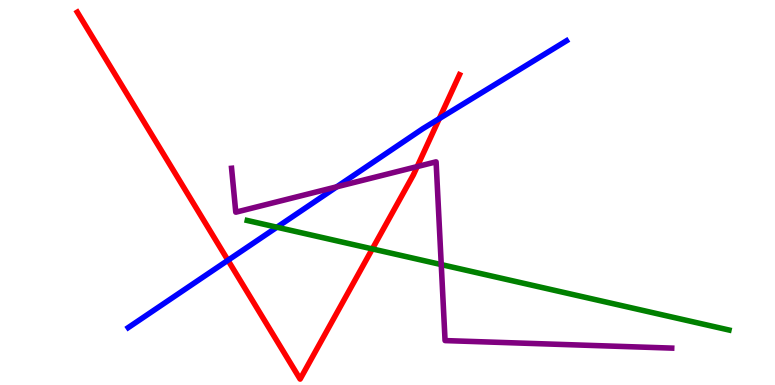[{'lines': ['blue', 'red'], 'intersections': [{'x': 2.94, 'y': 3.24}, {'x': 5.67, 'y': 6.92}]}, {'lines': ['green', 'red'], 'intersections': [{'x': 4.8, 'y': 3.53}]}, {'lines': ['purple', 'red'], 'intersections': [{'x': 5.38, 'y': 5.67}]}, {'lines': ['blue', 'green'], 'intersections': [{'x': 3.57, 'y': 4.1}]}, {'lines': ['blue', 'purple'], 'intersections': [{'x': 4.35, 'y': 5.15}]}, {'lines': ['green', 'purple'], 'intersections': [{'x': 5.69, 'y': 3.13}]}]